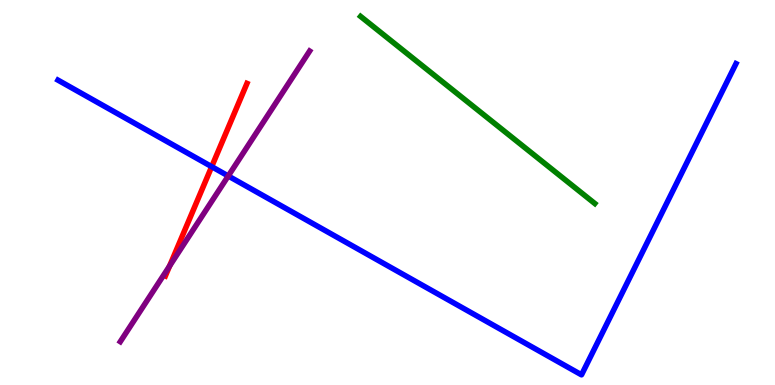[{'lines': ['blue', 'red'], 'intersections': [{'x': 2.73, 'y': 5.67}]}, {'lines': ['green', 'red'], 'intersections': []}, {'lines': ['purple', 'red'], 'intersections': [{'x': 2.19, 'y': 3.09}]}, {'lines': ['blue', 'green'], 'intersections': []}, {'lines': ['blue', 'purple'], 'intersections': [{'x': 2.95, 'y': 5.43}]}, {'lines': ['green', 'purple'], 'intersections': []}]